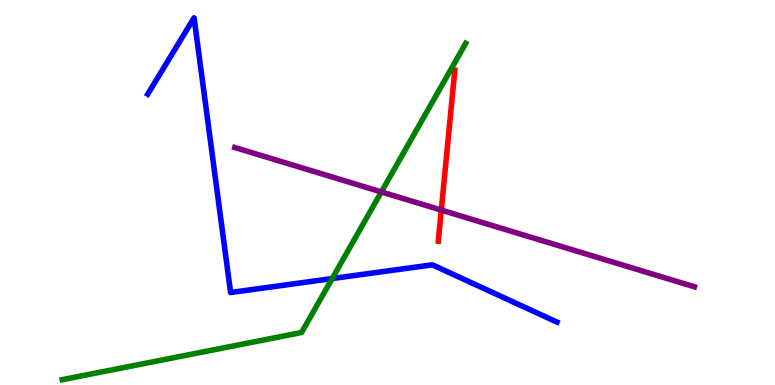[{'lines': ['blue', 'red'], 'intersections': []}, {'lines': ['green', 'red'], 'intersections': []}, {'lines': ['purple', 'red'], 'intersections': [{'x': 5.69, 'y': 4.54}]}, {'lines': ['blue', 'green'], 'intersections': [{'x': 4.29, 'y': 2.76}]}, {'lines': ['blue', 'purple'], 'intersections': []}, {'lines': ['green', 'purple'], 'intersections': [{'x': 4.92, 'y': 5.01}]}]